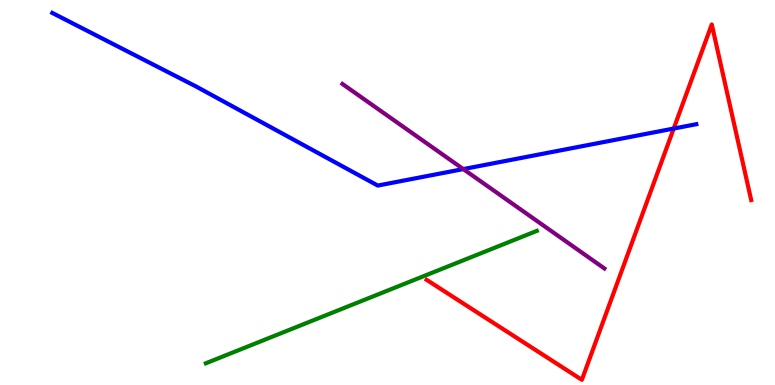[{'lines': ['blue', 'red'], 'intersections': [{'x': 8.69, 'y': 6.66}]}, {'lines': ['green', 'red'], 'intersections': []}, {'lines': ['purple', 'red'], 'intersections': []}, {'lines': ['blue', 'green'], 'intersections': []}, {'lines': ['blue', 'purple'], 'intersections': [{'x': 5.98, 'y': 5.61}]}, {'lines': ['green', 'purple'], 'intersections': []}]